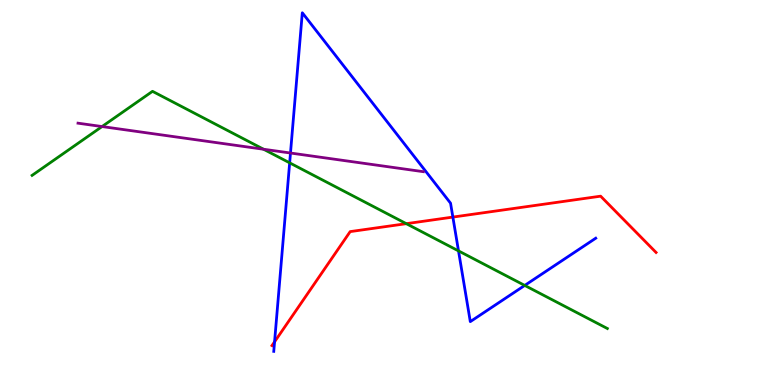[{'lines': ['blue', 'red'], 'intersections': [{'x': 3.54, 'y': 1.12}, {'x': 5.84, 'y': 4.36}]}, {'lines': ['green', 'red'], 'intersections': [{'x': 5.24, 'y': 4.19}]}, {'lines': ['purple', 'red'], 'intersections': []}, {'lines': ['blue', 'green'], 'intersections': [{'x': 3.74, 'y': 5.77}, {'x': 5.92, 'y': 3.48}, {'x': 6.77, 'y': 2.59}]}, {'lines': ['blue', 'purple'], 'intersections': [{'x': 3.75, 'y': 6.03}]}, {'lines': ['green', 'purple'], 'intersections': [{'x': 1.32, 'y': 6.71}, {'x': 3.4, 'y': 6.12}]}]